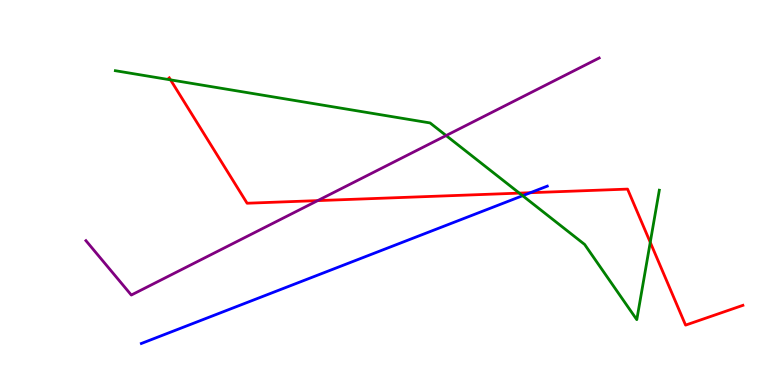[{'lines': ['blue', 'red'], 'intersections': [{'x': 6.84, 'y': 4.99}]}, {'lines': ['green', 'red'], 'intersections': [{'x': 2.2, 'y': 7.93}, {'x': 6.7, 'y': 4.98}, {'x': 8.39, 'y': 3.71}]}, {'lines': ['purple', 'red'], 'intersections': [{'x': 4.1, 'y': 4.79}]}, {'lines': ['blue', 'green'], 'intersections': [{'x': 6.74, 'y': 4.92}]}, {'lines': ['blue', 'purple'], 'intersections': []}, {'lines': ['green', 'purple'], 'intersections': [{'x': 5.76, 'y': 6.48}]}]